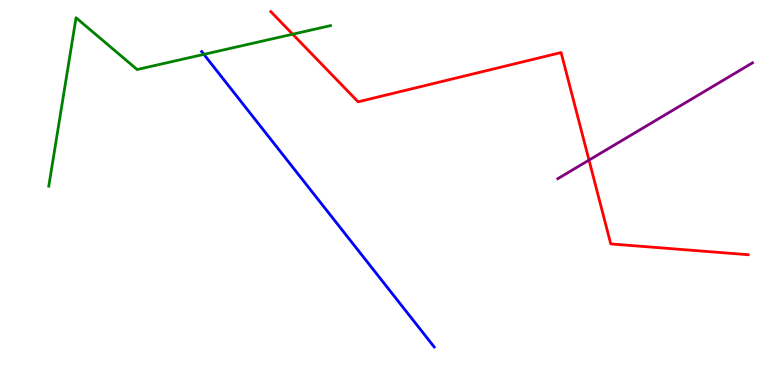[{'lines': ['blue', 'red'], 'intersections': []}, {'lines': ['green', 'red'], 'intersections': [{'x': 3.78, 'y': 9.11}]}, {'lines': ['purple', 'red'], 'intersections': [{'x': 7.6, 'y': 5.84}]}, {'lines': ['blue', 'green'], 'intersections': [{'x': 2.63, 'y': 8.59}]}, {'lines': ['blue', 'purple'], 'intersections': []}, {'lines': ['green', 'purple'], 'intersections': []}]